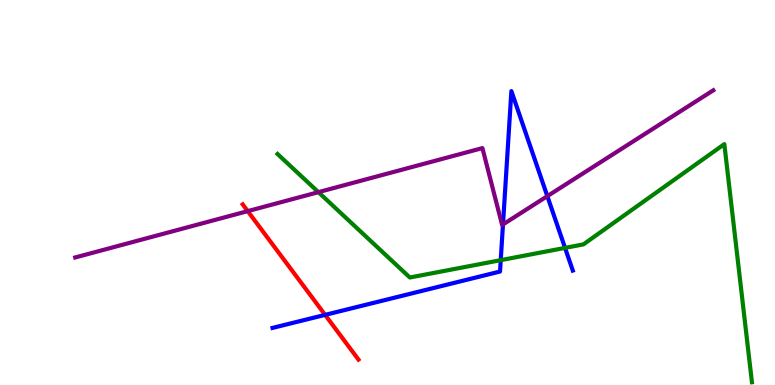[{'lines': ['blue', 'red'], 'intersections': [{'x': 4.2, 'y': 1.82}]}, {'lines': ['green', 'red'], 'intersections': []}, {'lines': ['purple', 'red'], 'intersections': [{'x': 3.2, 'y': 4.52}]}, {'lines': ['blue', 'green'], 'intersections': [{'x': 6.46, 'y': 3.24}, {'x': 7.29, 'y': 3.56}]}, {'lines': ['blue', 'purple'], 'intersections': [{'x': 6.49, 'y': 4.17}, {'x': 7.06, 'y': 4.91}]}, {'lines': ['green', 'purple'], 'intersections': [{'x': 4.11, 'y': 5.01}]}]